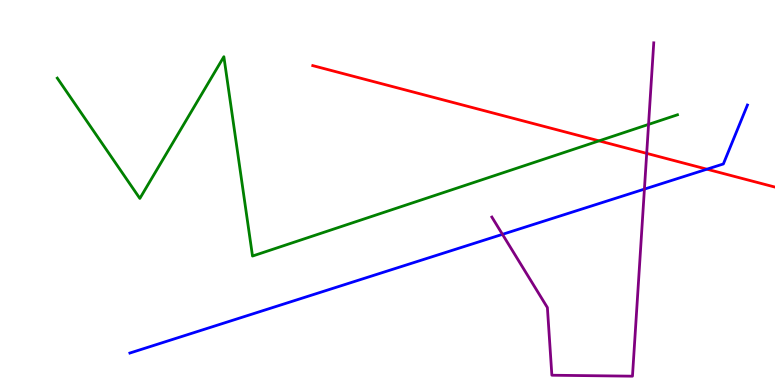[{'lines': ['blue', 'red'], 'intersections': [{'x': 9.12, 'y': 5.61}]}, {'lines': ['green', 'red'], 'intersections': [{'x': 7.73, 'y': 6.34}]}, {'lines': ['purple', 'red'], 'intersections': [{'x': 8.34, 'y': 6.02}]}, {'lines': ['blue', 'green'], 'intersections': []}, {'lines': ['blue', 'purple'], 'intersections': [{'x': 6.48, 'y': 3.91}, {'x': 8.32, 'y': 5.09}]}, {'lines': ['green', 'purple'], 'intersections': [{'x': 8.37, 'y': 6.77}]}]